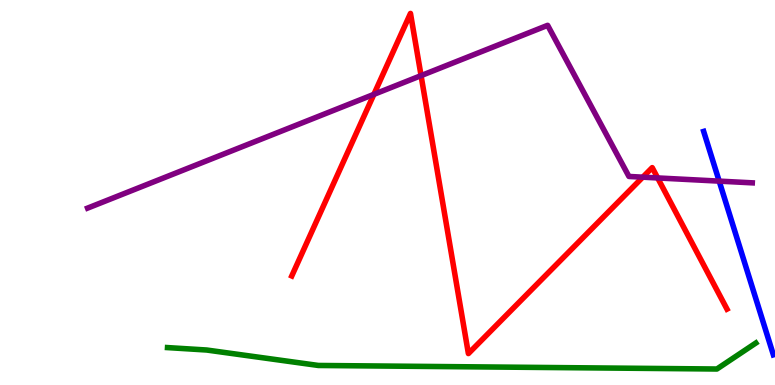[{'lines': ['blue', 'red'], 'intersections': []}, {'lines': ['green', 'red'], 'intersections': []}, {'lines': ['purple', 'red'], 'intersections': [{'x': 4.82, 'y': 7.55}, {'x': 5.43, 'y': 8.04}, {'x': 8.29, 'y': 5.4}, {'x': 8.49, 'y': 5.38}]}, {'lines': ['blue', 'green'], 'intersections': []}, {'lines': ['blue', 'purple'], 'intersections': [{'x': 9.28, 'y': 5.3}]}, {'lines': ['green', 'purple'], 'intersections': []}]